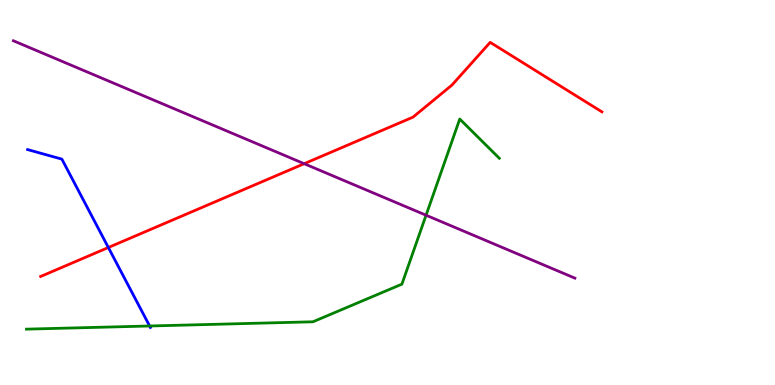[{'lines': ['blue', 'red'], 'intersections': [{'x': 1.4, 'y': 3.57}]}, {'lines': ['green', 'red'], 'intersections': []}, {'lines': ['purple', 'red'], 'intersections': [{'x': 3.93, 'y': 5.75}]}, {'lines': ['blue', 'green'], 'intersections': [{'x': 1.93, 'y': 1.53}]}, {'lines': ['blue', 'purple'], 'intersections': []}, {'lines': ['green', 'purple'], 'intersections': [{'x': 5.5, 'y': 4.41}]}]